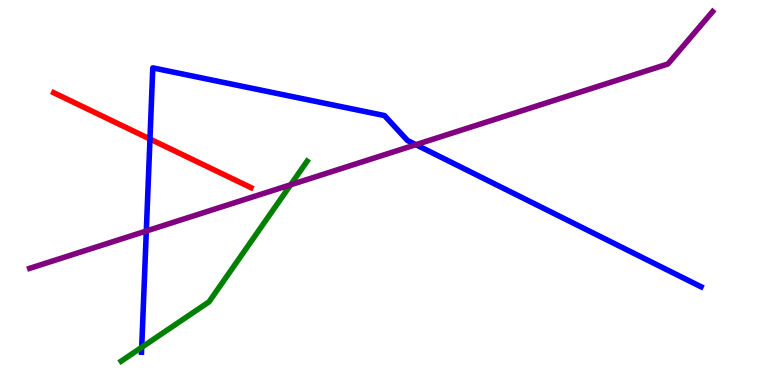[{'lines': ['blue', 'red'], 'intersections': [{'x': 1.94, 'y': 6.39}]}, {'lines': ['green', 'red'], 'intersections': []}, {'lines': ['purple', 'red'], 'intersections': []}, {'lines': ['blue', 'green'], 'intersections': [{'x': 1.83, 'y': 0.979}]}, {'lines': ['blue', 'purple'], 'intersections': [{'x': 1.89, 'y': 4.0}, {'x': 5.37, 'y': 6.24}]}, {'lines': ['green', 'purple'], 'intersections': [{'x': 3.75, 'y': 5.2}]}]